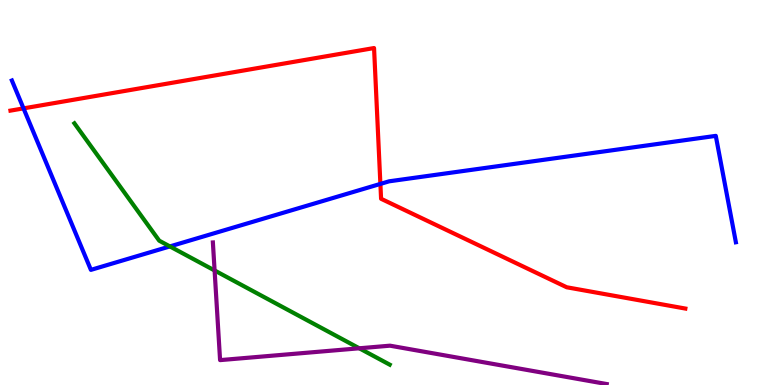[{'lines': ['blue', 'red'], 'intersections': [{'x': 0.304, 'y': 7.19}, {'x': 4.91, 'y': 5.22}]}, {'lines': ['green', 'red'], 'intersections': []}, {'lines': ['purple', 'red'], 'intersections': []}, {'lines': ['blue', 'green'], 'intersections': [{'x': 2.19, 'y': 3.6}]}, {'lines': ['blue', 'purple'], 'intersections': []}, {'lines': ['green', 'purple'], 'intersections': [{'x': 2.77, 'y': 2.97}, {'x': 4.64, 'y': 0.954}]}]